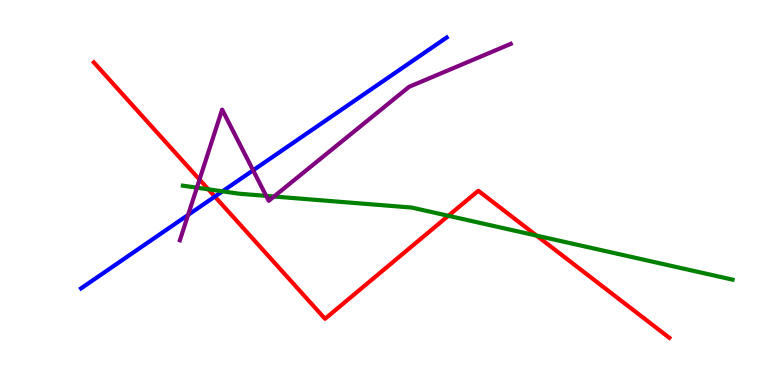[{'lines': ['blue', 'red'], 'intersections': [{'x': 2.77, 'y': 4.89}]}, {'lines': ['green', 'red'], 'intersections': [{'x': 2.69, 'y': 5.08}, {'x': 5.79, 'y': 4.39}, {'x': 6.92, 'y': 3.88}]}, {'lines': ['purple', 'red'], 'intersections': [{'x': 2.57, 'y': 5.34}]}, {'lines': ['blue', 'green'], 'intersections': [{'x': 2.87, 'y': 5.03}]}, {'lines': ['blue', 'purple'], 'intersections': [{'x': 2.43, 'y': 4.42}, {'x': 3.27, 'y': 5.58}]}, {'lines': ['green', 'purple'], 'intersections': [{'x': 2.54, 'y': 5.13}, {'x': 3.43, 'y': 4.91}, {'x': 3.54, 'y': 4.9}]}]